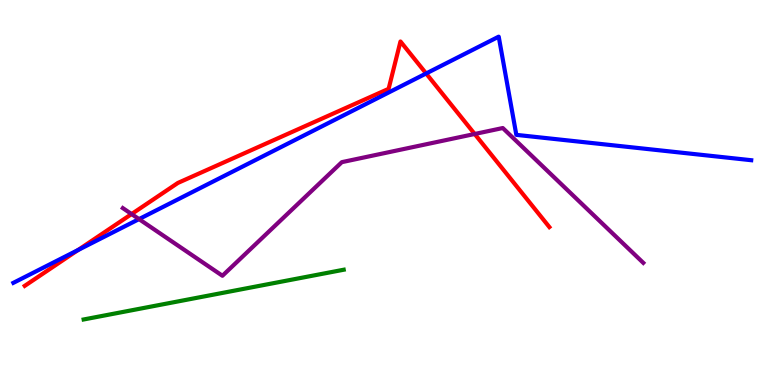[{'lines': ['blue', 'red'], 'intersections': [{'x': 1.01, 'y': 3.51}, {'x': 5.5, 'y': 8.09}]}, {'lines': ['green', 'red'], 'intersections': []}, {'lines': ['purple', 'red'], 'intersections': [{'x': 1.7, 'y': 4.44}, {'x': 6.12, 'y': 6.52}]}, {'lines': ['blue', 'green'], 'intersections': []}, {'lines': ['blue', 'purple'], 'intersections': [{'x': 1.79, 'y': 4.31}]}, {'lines': ['green', 'purple'], 'intersections': []}]